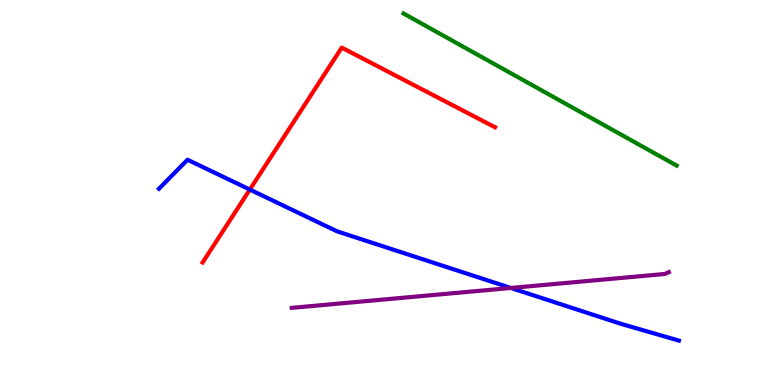[{'lines': ['blue', 'red'], 'intersections': [{'x': 3.22, 'y': 5.08}]}, {'lines': ['green', 'red'], 'intersections': []}, {'lines': ['purple', 'red'], 'intersections': []}, {'lines': ['blue', 'green'], 'intersections': []}, {'lines': ['blue', 'purple'], 'intersections': [{'x': 6.59, 'y': 2.52}]}, {'lines': ['green', 'purple'], 'intersections': []}]